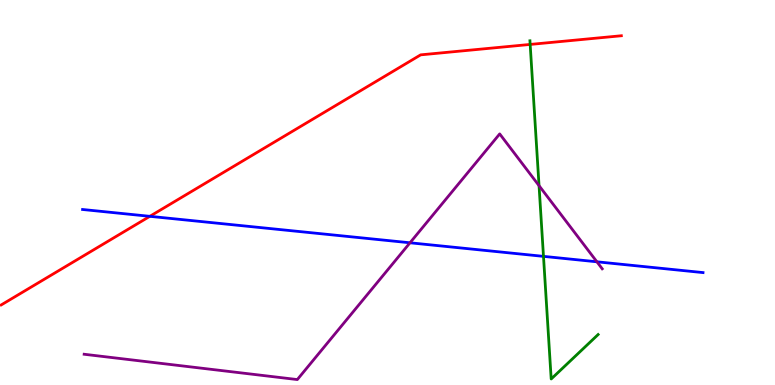[{'lines': ['blue', 'red'], 'intersections': [{'x': 1.93, 'y': 4.38}]}, {'lines': ['green', 'red'], 'intersections': [{'x': 6.84, 'y': 8.85}]}, {'lines': ['purple', 'red'], 'intersections': []}, {'lines': ['blue', 'green'], 'intersections': [{'x': 7.01, 'y': 3.34}]}, {'lines': ['blue', 'purple'], 'intersections': [{'x': 5.29, 'y': 3.69}, {'x': 7.7, 'y': 3.2}]}, {'lines': ['green', 'purple'], 'intersections': [{'x': 6.96, 'y': 5.18}]}]